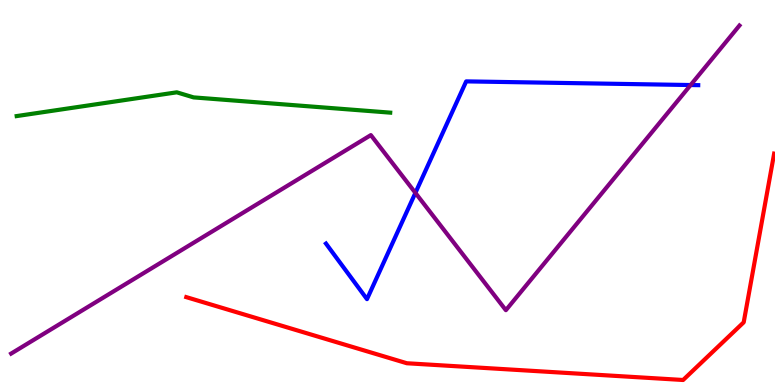[{'lines': ['blue', 'red'], 'intersections': []}, {'lines': ['green', 'red'], 'intersections': []}, {'lines': ['purple', 'red'], 'intersections': []}, {'lines': ['blue', 'green'], 'intersections': []}, {'lines': ['blue', 'purple'], 'intersections': [{'x': 5.36, 'y': 4.99}, {'x': 8.91, 'y': 7.79}]}, {'lines': ['green', 'purple'], 'intersections': []}]